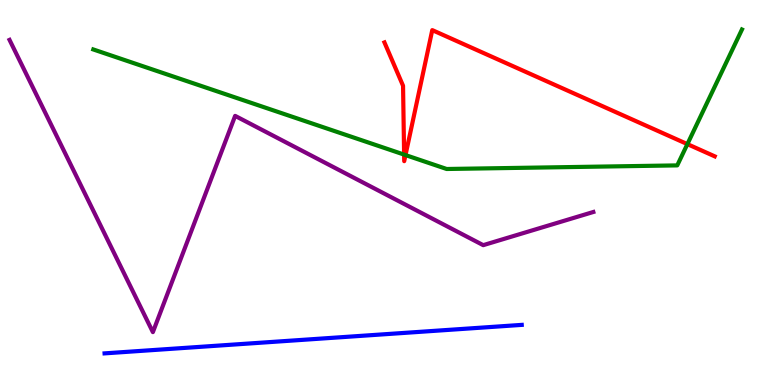[{'lines': ['blue', 'red'], 'intersections': []}, {'lines': ['green', 'red'], 'intersections': [{'x': 5.21, 'y': 5.98}, {'x': 5.23, 'y': 5.97}, {'x': 8.87, 'y': 6.26}]}, {'lines': ['purple', 'red'], 'intersections': []}, {'lines': ['blue', 'green'], 'intersections': []}, {'lines': ['blue', 'purple'], 'intersections': []}, {'lines': ['green', 'purple'], 'intersections': []}]